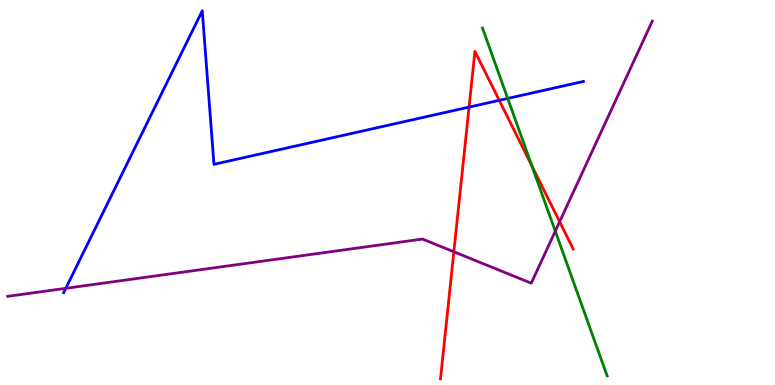[{'lines': ['blue', 'red'], 'intersections': [{'x': 6.05, 'y': 7.22}, {'x': 6.44, 'y': 7.39}]}, {'lines': ['green', 'red'], 'intersections': [{'x': 6.86, 'y': 5.69}]}, {'lines': ['purple', 'red'], 'intersections': [{'x': 5.86, 'y': 3.46}, {'x': 7.22, 'y': 4.24}]}, {'lines': ['blue', 'green'], 'intersections': [{'x': 6.55, 'y': 7.44}]}, {'lines': ['blue', 'purple'], 'intersections': [{'x': 0.849, 'y': 2.51}]}, {'lines': ['green', 'purple'], 'intersections': [{'x': 7.16, 'y': 4.0}]}]